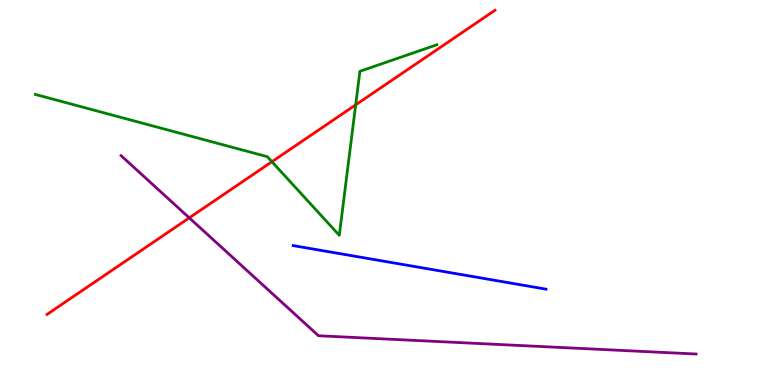[{'lines': ['blue', 'red'], 'intersections': []}, {'lines': ['green', 'red'], 'intersections': [{'x': 3.51, 'y': 5.8}, {'x': 4.59, 'y': 7.28}]}, {'lines': ['purple', 'red'], 'intersections': [{'x': 2.44, 'y': 4.34}]}, {'lines': ['blue', 'green'], 'intersections': []}, {'lines': ['blue', 'purple'], 'intersections': []}, {'lines': ['green', 'purple'], 'intersections': []}]